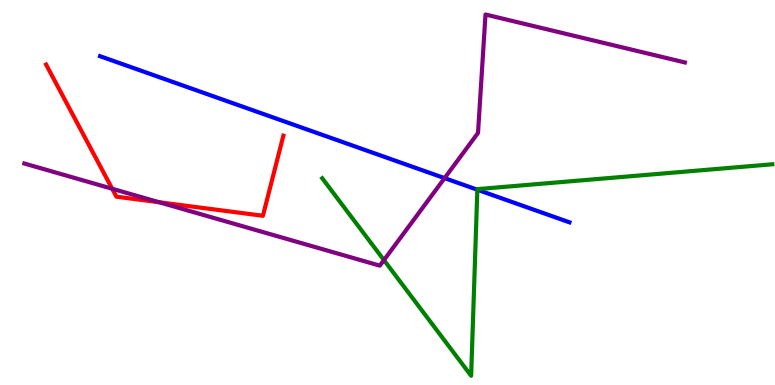[{'lines': ['blue', 'red'], 'intersections': []}, {'lines': ['green', 'red'], 'intersections': []}, {'lines': ['purple', 'red'], 'intersections': [{'x': 1.45, 'y': 5.1}, {'x': 2.05, 'y': 4.75}]}, {'lines': ['blue', 'green'], 'intersections': [{'x': 6.16, 'y': 5.07}]}, {'lines': ['blue', 'purple'], 'intersections': [{'x': 5.74, 'y': 5.37}]}, {'lines': ['green', 'purple'], 'intersections': [{'x': 4.95, 'y': 3.24}]}]